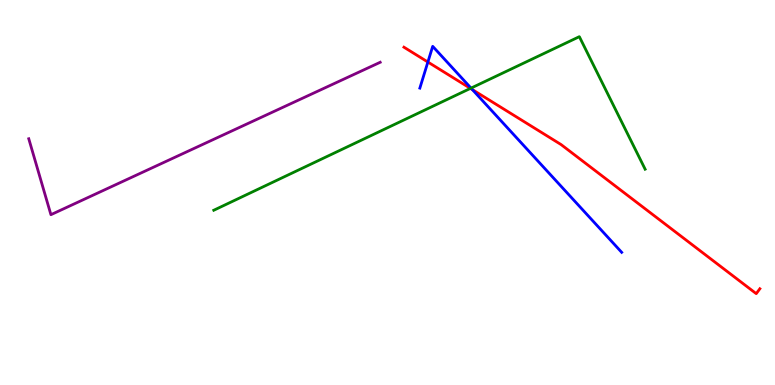[{'lines': ['blue', 'red'], 'intersections': [{'x': 5.52, 'y': 8.39}, {'x': 6.1, 'y': 7.67}]}, {'lines': ['green', 'red'], 'intersections': [{'x': 6.07, 'y': 7.7}]}, {'lines': ['purple', 'red'], 'intersections': []}, {'lines': ['blue', 'green'], 'intersections': [{'x': 6.08, 'y': 7.71}]}, {'lines': ['blue', 'purple'], 'intersections': []}, {'lines': ['green', 'purple'], 'intersections': []}]